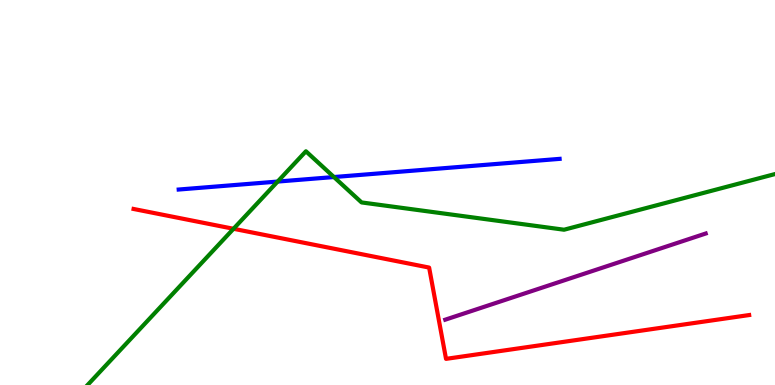[{'lines': ['blue', 'red'], 'intersections': []}, {'lines': ['green', 'red'], 'intersections': [{'x': 3.01, 'y': 4.06}]}, {'lines': ['purple', 'red'], 'intersections': []}, {'lines': ['blue', 'green'], 'intersections': [{'x': 3.58, 'y': 5.28}, {'x': 4.31, 'y': 5.4}]}, {'lines': ['blue', 'purple'], 'intersections': []}, {'lines': ['green', 'purple'], 'intersections': []}]